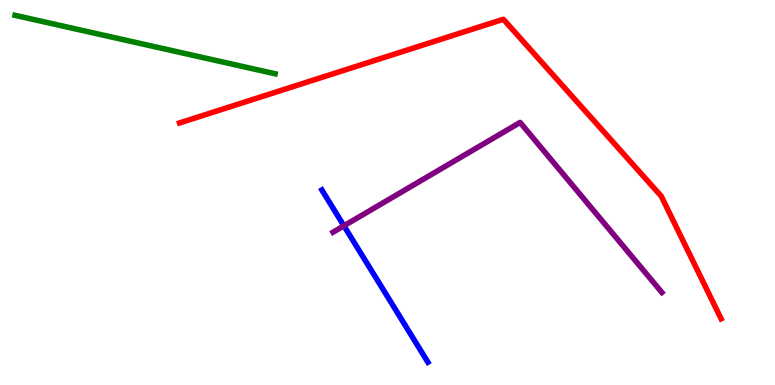[{'lines': ['blue', 'red'], 'intersections': []}, {'lines': ['green', 'red'], 'intersections': []}, {'lines': ['purple', 'red'], 'intersections': []}, {'lines': ['blue', 'green'], 'intersections': []}, {'lines': ['blue', 'purple'], 'intersections': [{'x': 4.44, 'y': 4.13}]}, {'lines': ['green', 'purple'], 'intersections': []}]